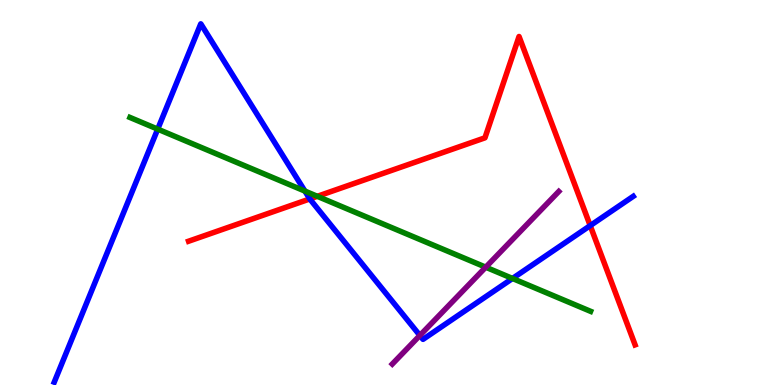[{'lines': ['blue', 'red'], 'intersections': [{'x': 4.0, 'y': 4.83}, {'x': 7.62, 'y': 4.14}]}, {'lines': ['green', 'red'], 'intersections': [{'x': 4.09, 'y': 4.9}]}, {'lines': ['purple', 'red'], 'intersections': []}, {'lines': ['blue', 'green'], 'intersections': [{'x': 2.04, 'y': 6.65}, {'x': 3.93, 'y': 5.04}, {'x': 6.61, 'y': 2.77}]}, {'lines': ['blue', 'purple'], 'intersections': [{'x': 5.42, 'y': 1.29}]}, {'lines': ['green', 'purple'], 'intersections': [{'x': 6.27, 'y': 3.06}]}]